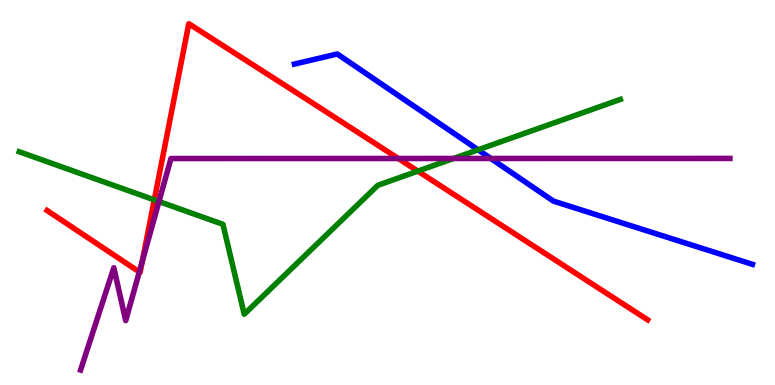[{'lines': ['blue', 'red'], 'intersections': []}, {'lines': ['green', 'red'], 'intersections': [{'x': 1.99, 'y': 4.81}, {'x': 5.39, 'y': 5.56}]}, {'lines': ['purple', 'red'], 'intersections': [{'x': 1.8, 'y': 2.94}, {'x': 1.84, 'y': 3.21}, {'x': 5.14, 'y': 5.88}]}, {'lines': ['blue', 'green'], 'intersections': [{'x': 6.17, 'y': 6.11}]}, {'lines': ['blue', 'purple'], 'intersections': [{'x': 6.33, 'y': 5.88}]}, {'lines': ['green', 'purple'], 'intersections': [{'x': 2.05, 'y': 4.77}, {'x': 5.85, 'y': 5.88}]}]